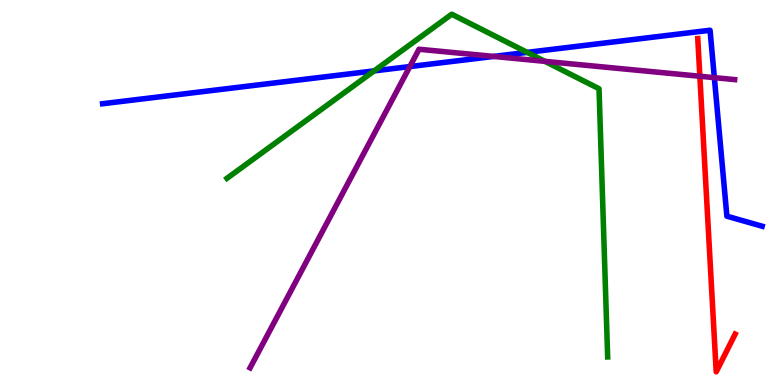[{'lines': ['blue', 'red'], 'intersections': []}, {'lines': ['green', 'red'], 'intersections': []}, {'lines': ['purple', 'red'], 'intersections': [{'x': 9.03, 'y': 8.02}]}, {'lines': ['blue', 'green'], 'intersections': [{'x': 4.83, 'y': 8.16}, {'x': 6.8, 'y': 8.64}]}, {'lines': ['blue', 'purple'], 'intersections': [{'x': 5.29, 'y': 8.27}, {'x': 6.37, 'y': 8.53}, {'x': 9.22, 'y': 7.98}]}, {'lines': ['green', 'purple'], 'intersections': [{'x': 7.03, 'y': 8.41}]}]